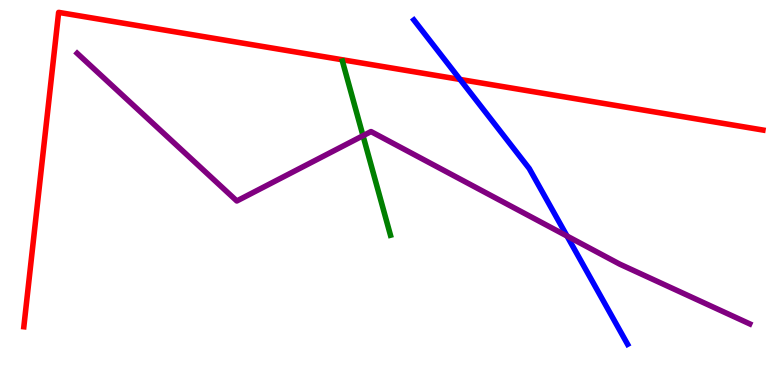[{'lines': ['blue', 'red'], 'intersections': [{'x': 5.94, 'y': 7.94}]}, {'lines': ['green', 'red'], 'intersections': []}, {'lines': ['purple', 'red'], 'intersections': []}, {'lines': ['blue', 'green'], 'intersections': []}, {'lines': ['blue', 'purple'], 'intersections': [{'x': 7.32, 'y': 3.87}]}, {'lines': ['green', 'purple'], 'intersections': [{'x': 4.68, 'y': 6.48}]}]